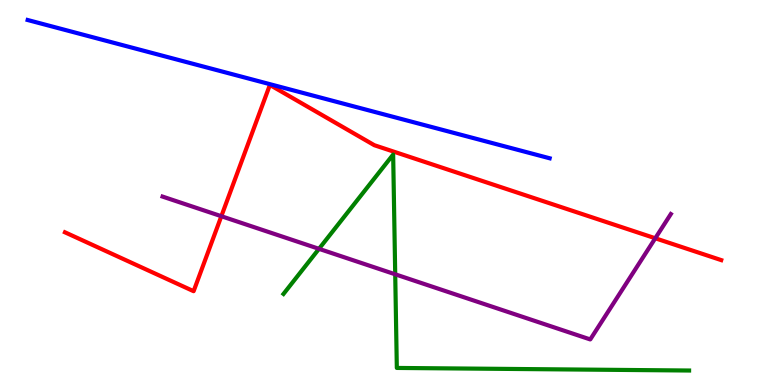[{'lines': ['blue', 'red'], 'intersections': []}, {'lines': ['green', 'red'], 'intersections': []}, {'lines': ['purple', 'red'], 'intersections': [{'x': 2.86, 'y': 4.38}, {'x': 8.46, 'y': 3.81}]}, {'lines': ['blue', 'green'], 'intersections': []}, {'lines': ['blue', 'purple'], 'intersections': []}, {'lines': ['green', 'purple'], 'intersections': [{'x': 4.12, 'y': 3.54}, {'x': 5.1, 'y': 2.88}]}]